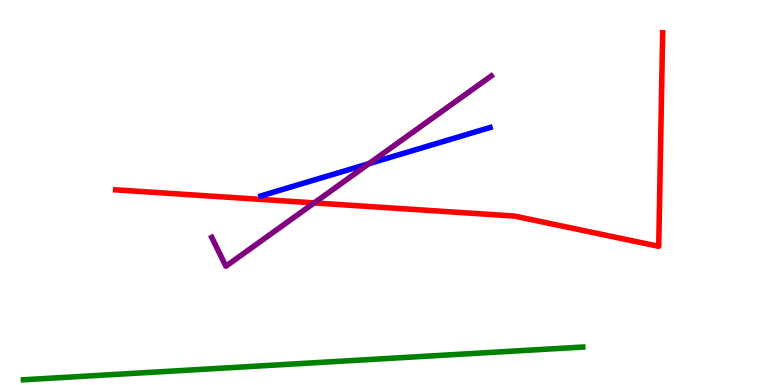[{'lines': ['blue', 'red'], 'intersections': []}, {'lines': ['green', 'red'], 'intersections': []}, {'lines': ['purple', 'red'], 'intersections': [{'x': 4.05, 'y': 4.73}]}, {'lines': ['blue', 'green'], 'intersections': []}, {'lines': ['blue', 'purple'], 'intersections': [{'x': 4.76, 'y': 5.75}]}, {'lines': ['green', 'purple'], 'intersections': []}]